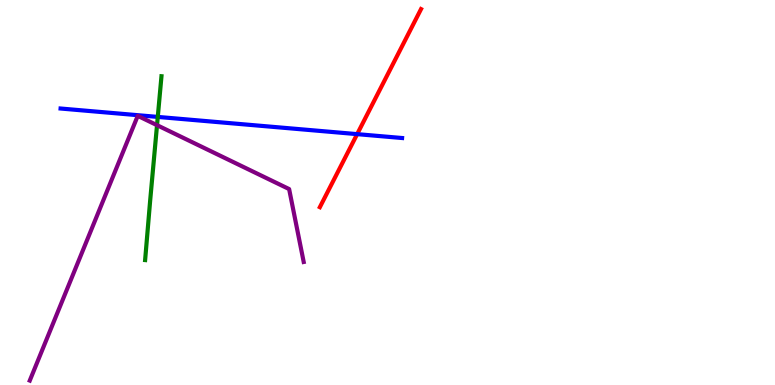[{'lines': ['blue', 'red'], 'intersections': [{'x': 4.61, 'y': 6.52}]}, {'lines': ['green', 'red'], 'intersections': []}, {'lines': ['purple', 'red'], 'intersections': []}, {'lines': ['blue', 'green'], 'intersections': [{'x': 2.04, 'y': 6.96}]}, {'lines': ['blue', 'purple'], 'intersections': []}, {'lines': ['green', 'purple'], 'intersections': [{'x': 2.03, 'y': 6.75}]}]